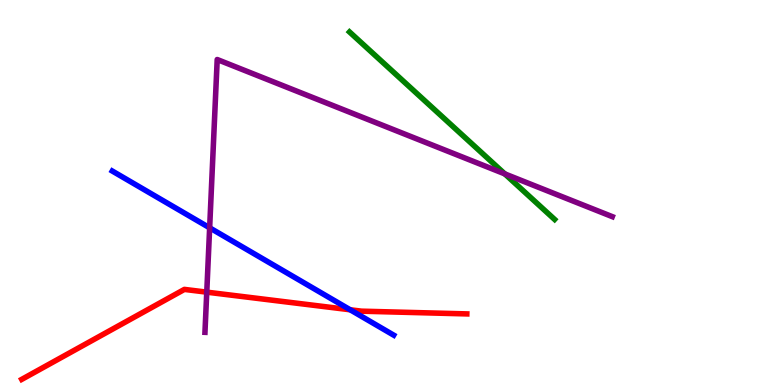[{'lines': ['blue', 'red'], 'intersections': [{'x': 4.52, 'y': 1.95}]}, {'lines': ['green', 'red'], 'intersections': []}, {'lines': ['purple', 'red'], 'intersections': [{'x': 2.67, 'y': 2.41}]}, {'lines': ['blue', 'green'], 'intersections': []}, {'lines': ['blue', 'purple'], 'intersections': [{'x': 2.71, 'y': 4.08}]}, {'lines': ['green', 'purple'], 'intersections': [{'x': 6.51, 'y': 5.48}]}]